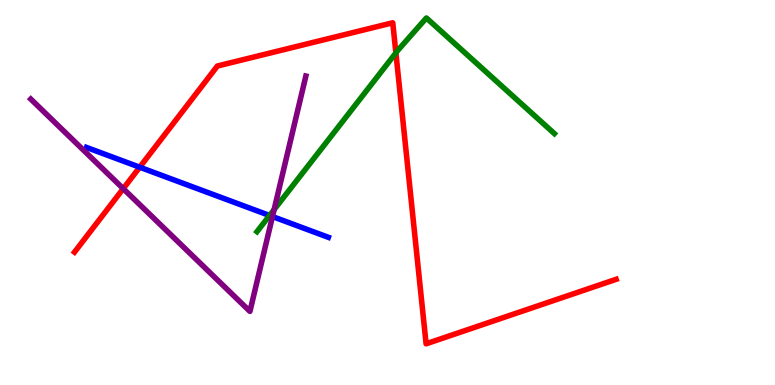[{'lines': ['blue', 'red'], 'intersections': [{'x': 1.8, 'y': 5.66}]}, {'lines': ['green', 'red'], 'intersections': [{'x': 5.11, 'y': 8.63}]}, {'lines': ['purple', 'red'], 'intersections': [{'x': 1.59, 'y': 5.1}]}, {'lines': ['blue', 'green'], 'intersections': [{'x': 3.48, 'y': 4.4}]}, {'lines': ['blue', 'purple'], 'intersections': [{'x': 3.52, 'y': 4.38}]}, {'lines': ['green', 'purple'], 'intersections': [{'x': 3.54, 'y': 4.56}]}]